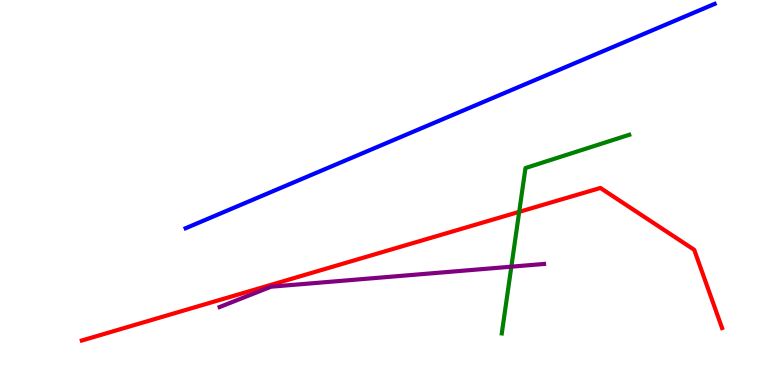[{'lines': ['blue', 'red'], 'intersections': []}, {'lines': ['green', 'red'], 'intersections': [{'x': 6.7, 'y': 4.5}]}, {'lines': ['purple', 'red'], 'intersections': []}, {'lines': ['blue', 'green'], 'intersections': []}, {'lines': ['blue', 'purple'], 'intersections': []}, {'lines': ['green', 'purple'], 'intersections': [{'x': 6.6, 'y': 3.07}]}]